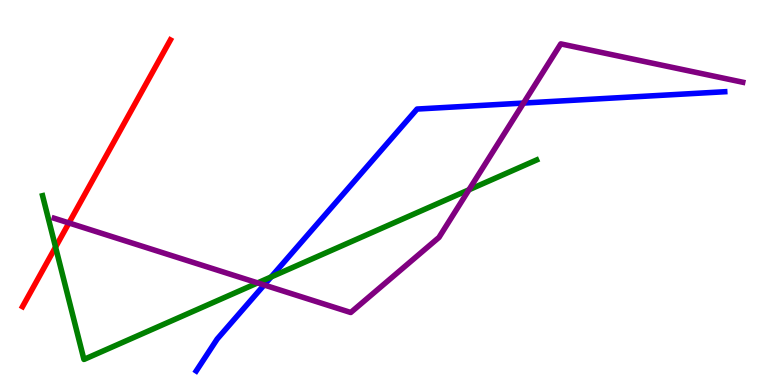[{'lines': ['blue', 'red'], 'intersections': []}, {'lines': ['green', 'red'], 'intersections': [{'x': 0.717, 'y': 3.58}]}, {'lines': ['purple', 'red'], 'intersections': [{'x': 0.889, 'y': 4.21}]}, {'lines': ['blue', 'green'], 'intersections': [{'x': 3.5, 'y': 2.81}]}, {'lines': ['blue', 'purple'], 'intersections': [{'x': 3.41, 'y': 2.6}, {'x': 6.76, 'y': 7.32}]}, {'lines': ['green', 'purple'], 'intersections': [{'x': 3.32, 'y': 2.65}, {'x': 6.05, 'y': 5.07}]}]